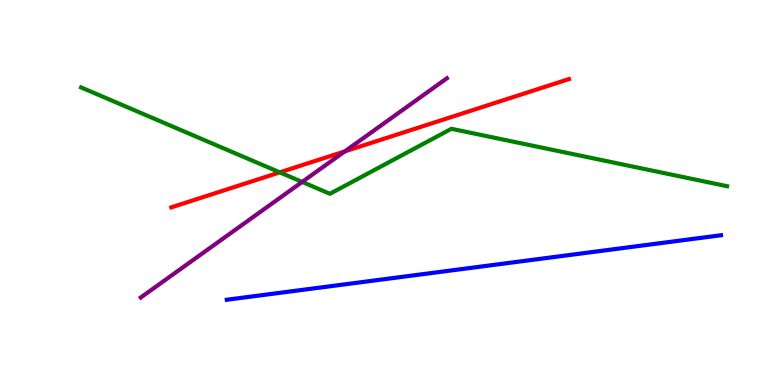[{'lines': ['blue', 'red'], 'intersections': []}, {'lines': ['green', 'red'], 'intersections': [{'x': 3.61, 'y': 5.52}]}, {'lines': ['purple', 'red'], 'intersections': [{'x': 4.45, 'y': 6.07}]}, {'lines': ['blue', 'green'], 'intersections': []}, {'lines': ['blue', 'purple'], 'intersections': []}, {'lines': ['green', 'purple'], 'intersections': [{'x': 3.9, 'y': 5.27}]}]